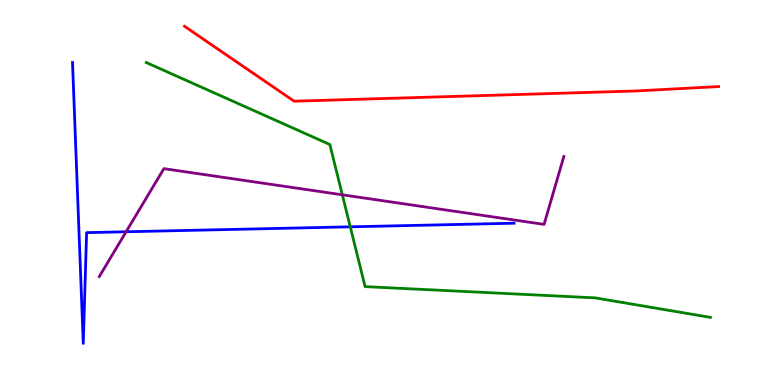[{'lines': ['blue', 'red'], 'intersections': []}, {'lines': ['green', 'red'], 'intersections': []}, {'lines': ['purple', 'red'], 'intersections': []}, {'lines': ['blue', 'green'], 'intersections': [{'x': 4.52, 'y': 4.11}]}, {'lines': ['blue', 'purple'], 'intersections': [{'x': 1.63, 'y': 3.98}]}, {'lines': ['green', 'purple'], 'intersections': [{'x': 4.42, 'y': 4.94}]}]